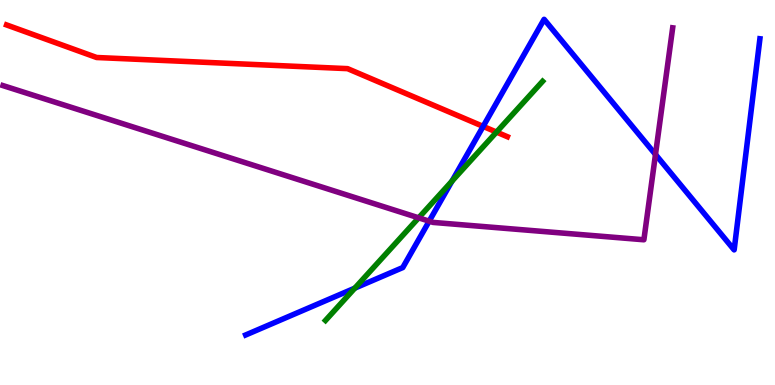[{'lines': ['blue', 'red'], 'intersections': [{'x': 6.23, 'y': 6.72}]}, {'lines': ['green', 'red'], 'intersections': [{'x': 6.41, 'y': 6.57}]}, {'lines': ['purple', 'red'], 'intersections': []}, {'lines': ['blue', 'green'], 'intersections': [{'x': 4.58, 'y': 2.52}, {'x': 5.83, 'y': 5.3}]}, {'lines': ['blue', 'purple'], 'intersections': [{'x': 5.54, 'y': 4.26}, {'x': 8.46, 'y': 5.99}]}, {'lines': ['green', 'purple'], 'intersections': [{'x': 5.4, 'y': 4.34}]}]